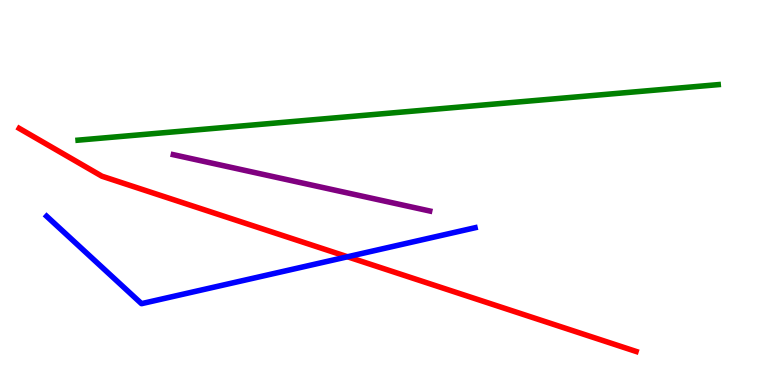[{'lines': ['blue', 'red'], 'intersections': [{'x': 4.48, 'y': 3.33}]}, {'lines': ['green', 'red'], 'intersections': []}, {'lines': ['purple', 'red'], 'intersections': []}, {'lines': ['blue', 'green'], 'intersections': []}, {'lines': ['blue', 'purple'], 'intersections': []}, {'lines': ['green', 'purple'], 'intersections': []}]